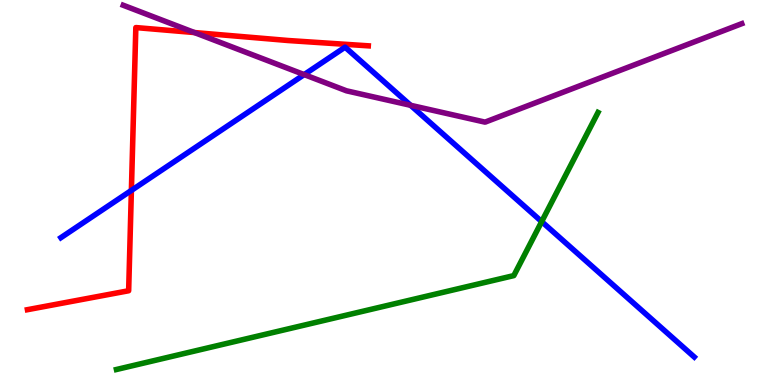[{'lines': ['blue', 'red'], 'intersections': [{'x': 1.7, 'y': 5.05}]}, {'lines': ['green', 'red'], 'intersections': []}, {'lines': ['purple', 'red'], 'intersections': [{'x': 2.51, 'y': 9.15}]}, {'lines': ['blue', 'green'], 'intersections': [{'x': 6.99, 'y': 4.24}]}, {'lines': ['blue', 'purple'], 'intersections': [{'x': 3.92, 'y': 8.06}, {'x': 5.3, 'y': 7.26}]}, {'lines': ['green', 'purple'], 'intersections': []}]